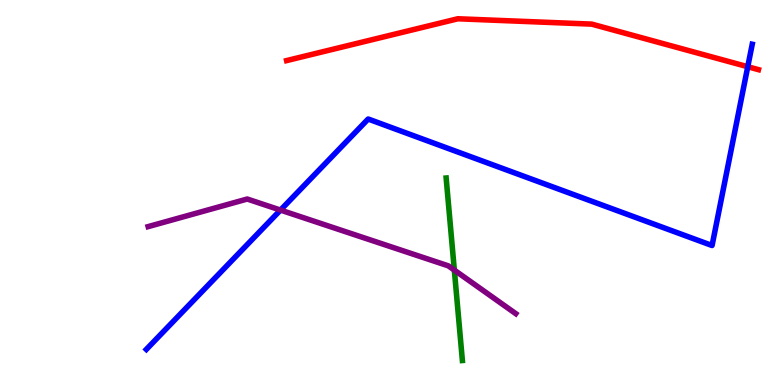[{'lines': ['blue', 'red'], 'intersections': [{'x': 9.65, 'y': 8.27}]}, {'lines': ['green', 'red'], 'intersections': []}, {'lines': ['purple', 'red'], 'intersections': []}, {'lines': ['blue', 'green'], 'intersections': []}, {'lines': ['blue', 'purple'], 'intersections': [{'x': 3.62, 'y': 4.54}]}, {'lines': ['green', 'purple'], 'intersections': [{'x': 5.86, 'y': 2.98}]}]